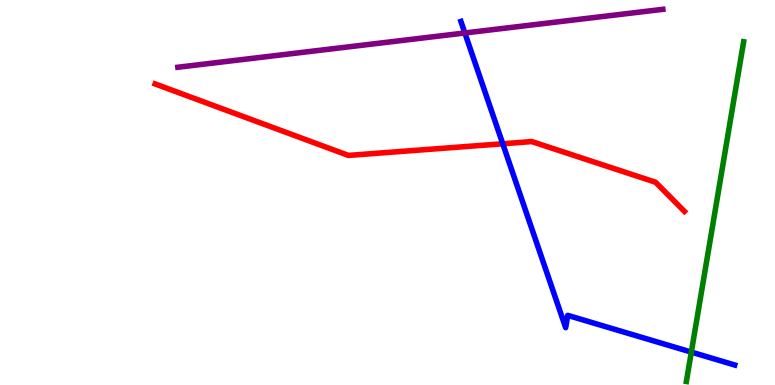[{'lines': ['blue', 'red'], 'intersections': [{'x': 6.49, 'y': 6.27}]}, {'lines': ['green', 'red'], 'intersections': []}, {'lines': ['purple', 'red'], 'intersections': []}, {'lines': ['blue', 'green'], 'intersections': [{'x': 8.92, 'y': 0.855}]}, {'lines': ['blue', 'purple'], 'intersections': [{'x': 6.0, 'y': 9.14}]}, {'lines': ['green', 'purple'], 'intersections': []}]